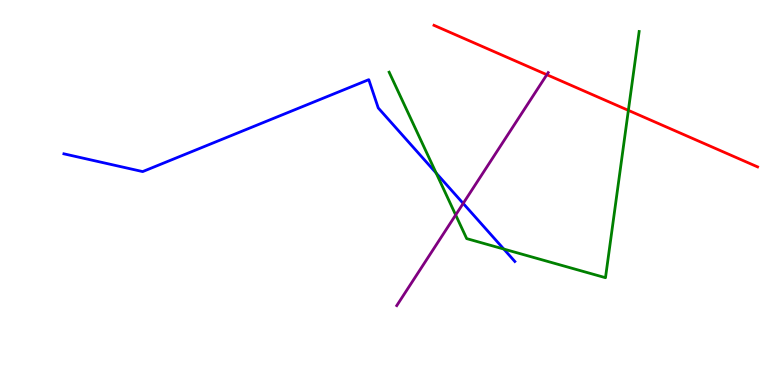[{'lines': ['blue', 'red'], 'intersections': []}, {'lines': ['green', 'red'], 'intersections': [{'x': 8.11, 'y': 7.13}]}, {'lines': ['purple', 'red'], 'intersections': [{'x': 7.06, 'y': 8.06}]}, {'lines': ['blue', 'green'], 'intersections': [{'x': 5.63, 'y': 5.51}, {'x': 6.5, 'y': 3.53}]}, {'lines': ['blue', 'purple'], 'intersections': [{'x': 5.98, 'y': 4.72}]}, {'lines': ['green', 'purple'], 'intersections': [{'x': 5.88, 'y': 4.42}]}]